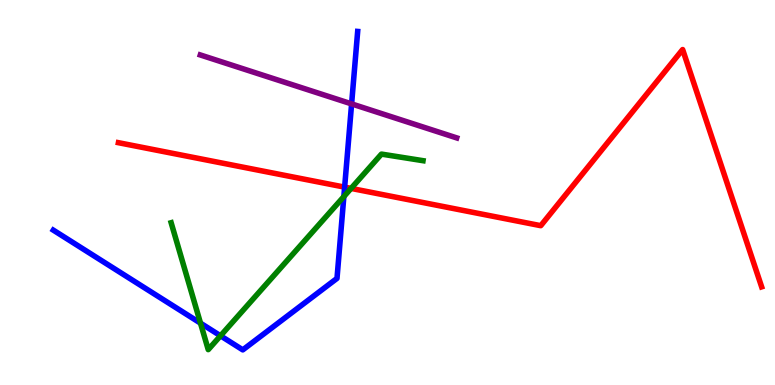[{'lines': ['blue', 'red'], 'intersections': [{'x': 4.45, 'y': 5.14}]}, {'lines': ['green', 'red'], 'intersections': [{'x': 4.53, 'y': 5.11}]}, {'lines': ['purple', 'red'], 'intersections': []}, {'lines': ['blue', 'green'], 'intersections': [{'x': 2.59, 'y': 1.61}, {'x': 2.85, 'y': 1.28}, {'x': 4.44, 'y': 4.89}]}, {'lines': ['blue', 'purple'], 'intersections': [{'x': 4.54, 'y': 7.3}]}, {'lines': ['green', 'purple'], 'intersections': []}]